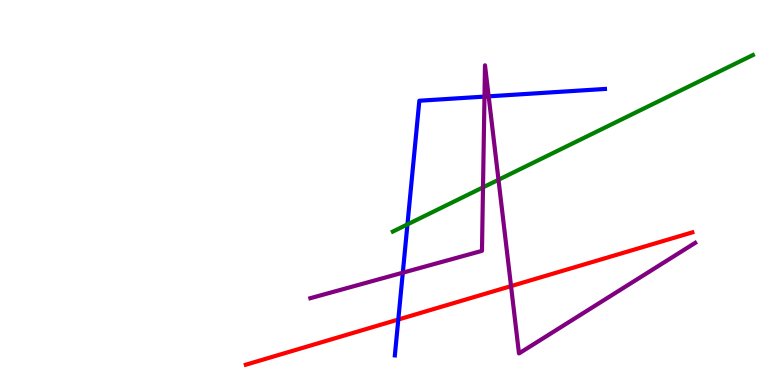[{'lines': ['blue', 'red'], 'intersections': [{'x': 5.14, 'y': 1.7}]}, {'lines': ['green', 'red'], 'intersections': []}, {'lines': ['purple', 'red'], 'intersections': [{'x': 6.59, 'y': 2.57}]}, {'lines': ['blue', 'green'], 'intersections': [{'x': 5.26, 'y': 4.17}]}, {'lines': ['blue', 'purple'], 'intersections': [{'x': 5.2, 'y': 2.92}, {'x': 6.25, 'y': 7.49}, {'x': 6.31, 'y': 7.5}]}, {'lines': ['green', 'purple'], 'intersections': [{'x': 6.23, 'y': 5.13}, {'x': 6.43, 'y': 5.33}]}]